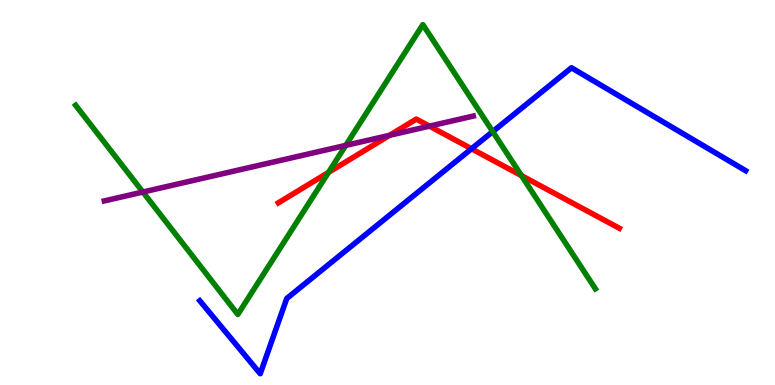[{'lines': ['blue', 'red'], 'intersections': [{'x': 6.08, 'y': 6.14}]}, {'lines': ['green', 'red'], 'intersections': [{'x': 4.24, 'y': 5.52}, {'x': 6.73, 'y': 5.44}]}, {'lines': ['purple', 'red'], 'intersections': [{'x': 5.03, 'y': 6.49}, {'x': 5.54, 'y': 6.72}]}, {'lines': ['blue', 'green'], 'intersections': [{'x': 6.36, 'y': 6.58}]}, {'lines': ['blue', 'purple'], 'intersections': []}, {'lines': ['green', 'purple'], 'intersections': [{'x': 1.84, 'y': 5.01}, {'x': 4.46, 'y': 6.22}]}]